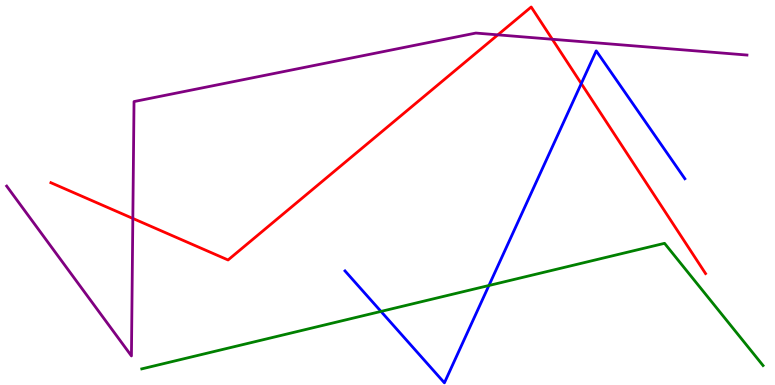[{'lines': ['blue', 'red'], 'intersections': [{'x': 7.5, 'y': 7.83}]}, {'lines': ['green', 'red'], 'intersections': []}, {'lines': ['purple', 'red'], 'intersections': [{'x': 1.71, 'y': 4.33}, {'x': 6.42, 'y': 9.09}, {'x': 7.13, 'y': 8.98}]}, {'lines': ['blue', 'green'], 'intersections': [{'x': 4.92, 'y': 1.91}, {'x': 6.31, 'y': 2.58}]}, {'lines': ['blue', 'purple'], 'intersections': []}, {'lines': ['green', 'purple'], 'intersections': []}]